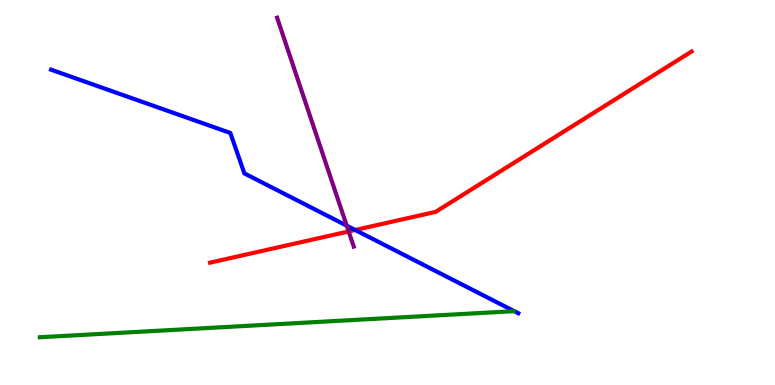[{'lines': ['blue', 'red'], 'intersections': [{'x': 4.58, 'y': 4.03}]}, {'lines': ['green', 'red'], 'intersections': []}, {'lines': ['purple', 'red'], 'intersections': [{'x': 4.5, 'y': 3.99}]}, {'lines': ['blue', 'green'], 'intersections': []}, {'lines': ['blue', 'purple'], 'intersections': [{'x': 4.47, 'y': 4.14}]}, {'lines': ['green', 'purple'], 'intersections': []}]